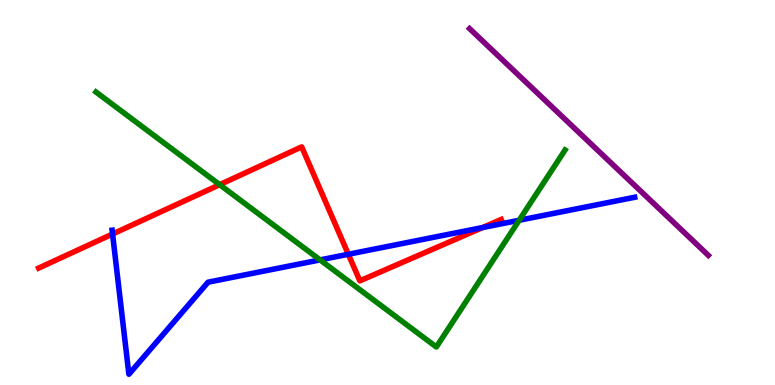[{'lines': ['blue', 'red'], 'intersections': [{'x': 1.45, 'y': 3.92}, {'x': 4.49, 'y': 3.4}, {'x': 6.23, 'y': 4.09}]}, {'lines': ['green', 'red'], 'intersections': [{'x': 2.83, 'y': 5.2}]}, {'lines': ['purple', 'red'], 'intersections': []}, {'lines': ['blue', 'green'], 'intersections': [{'x': 4.13, 'y': 3.25}, {'x': 6.7, 'y': 4.28}]}, {'lines': ['blue', 'purple'], 'intersections': []}, {'lines': ['green', 'purple'], 'intersections': []}]